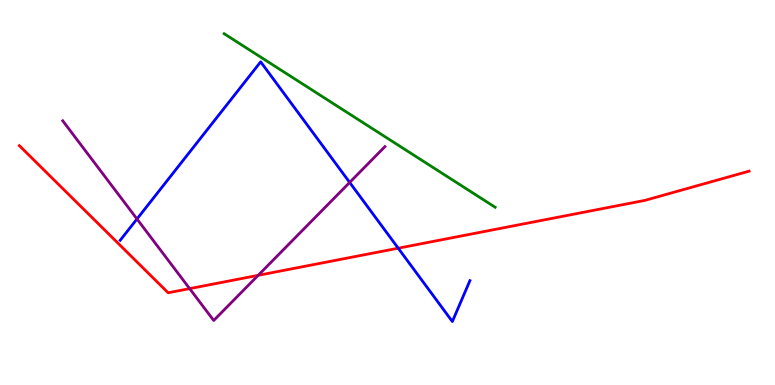[{'lines': ['blue', 'red'], 'intersections': [{'x': 5.14, 'y': 3.55}]}, {'lines': ['green', 'red'], 'intersections': []}, {'lines': ['purple', 'red'], 'intersections': [{'x': 2.45, 'y': 2.5}, {'x': 3.33, 'y': 2.85}]}, {'lines': ['blue', 'green'], 'intersections': []}, {'lines': ['blue', 'purple'], 'intersections': [{'x': 1.77, 'y': 4.31}, {'x': 4.51, 'y': 5.26}]}, {'lines': ['green', 'purple'], 'intersections': []}]